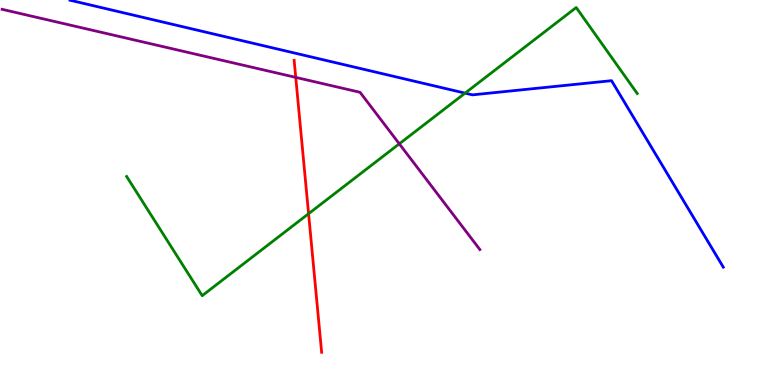[{'lines': ['blue', 'red'], 'intersections': []}, {'lines': ['green', 'red'], 'intersections': [{'x': 3.98, 'y': 4.45}]}, {'lines': ['purple', 'red'], 'intersections': [{'x': 3.82, 'y': 7.99}]}, {'lines': ['blue', 'green'], 'intersections': [{'x': 6.0, 'y': 7.58}]}, {'lines': ['blue', 'purple'], 'intersections': []}, {'lines': ['green', 'purple'], 'intersections': [{'x': 5.15, 'y': 6.26}]}]